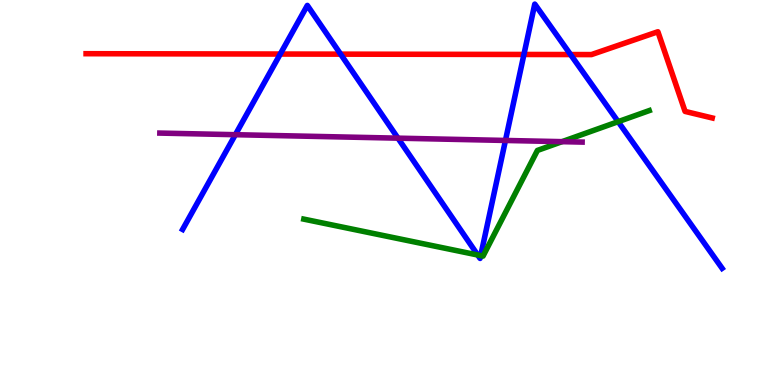[{'lines': ['blue', 'red'], 'intersections': [{'x': 3.62, 'y': 8.6}, {'x': 4.4, 'y': 8.59}, {'x': 6.76, 'y': 8.59}, {'x': 7.36, 'y': 8.58}]}, {'lines': ['green', 'red'], 'intersections': []}, {'lines': ['purple', 'red'], 'intersections': []}, {'lines': ['blue', 'green'], 'intersections': [{'x': 6.16, 'y': 3.38}, {'x': 6.2, 'y': 3.36}, {'x': 7.98, 'y': 6.84}]}, {'lines': ['blue', 'purple'], 'intersections': [{'x': 3.04, 'y': 6.5}, {'x': 5.14, 'y': 6.41}, {'x': 6.52, 'y': 6.35}]}, {'lines': ['green', 'purple'], 'intersections': [{'x': 7.25, 'y': 6.32}]}]